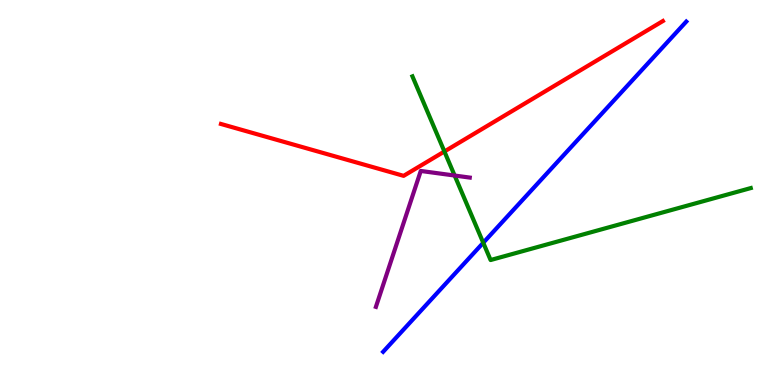[{'lines': ['blue', 'red'], 'intersections': []}, {'lines': ['green', 'red'], 'intersections': [{'x': 5.73, 'y': 6.07}]}, {'lines': ['purple', 'red'], 'intersections': []}, {'lines': ['blue', 'green'], 'intersections': [{'x': 6.24, 'y': 3.69}]}, {'lines': ['blue', 'purple'], 'intersections': []}, {'lines': ['green', 'purple'], 'intersections': [{'x': 5.87, 'y': 5.44}]}]